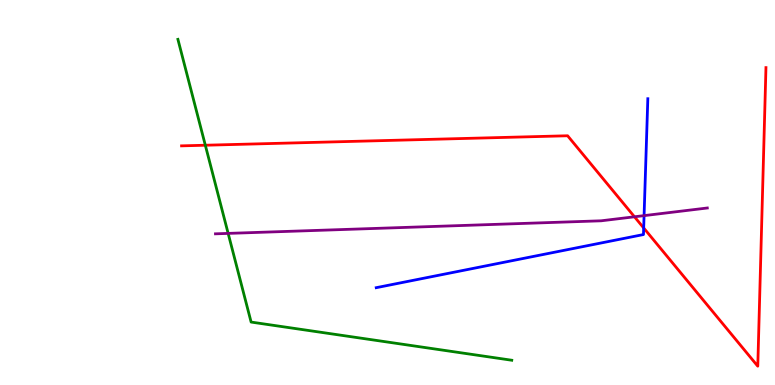[{'lines': ['blue', 'red'], 'intersections': [{'x': 8.31, 'y': 4.08}]}, {'lines': ['green', 'red'], 'intersections': [{'x': 2.65, 'y': 6.23}]}, {'lines': ['purple', 'red'], 'intersections': [{'x': 8.19, 'y': 4.37}]}, {'lines': ['blue', 'green'], 'intersections': []}, {'lines': ['blue', 'purple'], 'intersections': [{'x': 8.31, 'y': 4.4}]}, {'lines': ['green', 'purple'], 'intersections': [{'x': 2.94, 'y': 3.94}]}]